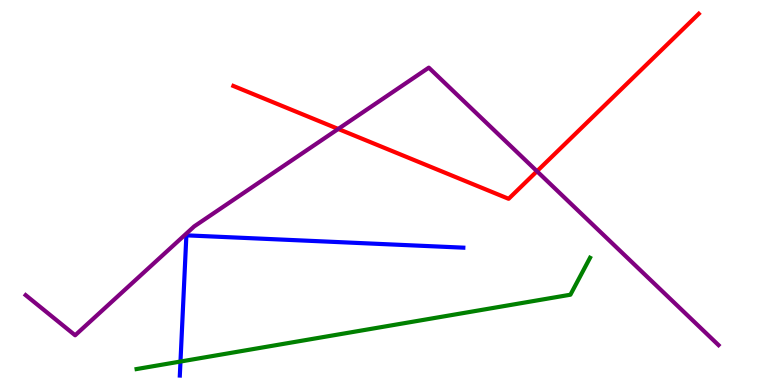[{'lines': ['blue', 'red'], 'intersections': []}, {'lines': ['green', 'red'], 'intersections': []}, {'lines': ['purple', 'red'], 'intersections': [{'x': 4.36, 'y': 6.65}, {'x': 6.93, 'y': 5.55}]}, {'lines': ['blue', 'green'], 'intersections': [{'x': 2.33, 'y': 0.61}]}, {'lines': ['blue', 'purple'], 'intersections': []}, {'lines': ['green', 'purple'], 'intersections': []}]